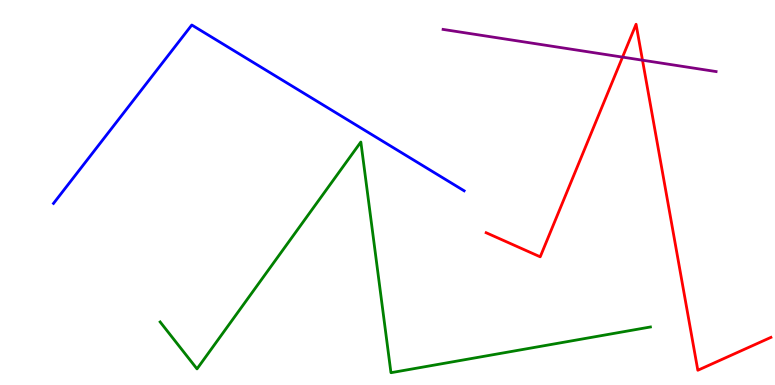[{'lines': ['blue', 'red'], 'intersections': []}, {'lines': ['green', 'red'], 'intersections': []}, {'lines': ['purple', 'red'], 'intersections': [{'x': 8.03, 'y': 8.52}, {'x': 8.29, 'y': 8.44}]}, {'lines': ['blue', 'green'], 'intersections': []}, {'lines': ['blue', 'purple'], 'intersections': []}, {'lines': ['green', 'purple'], 'intersections': []}]